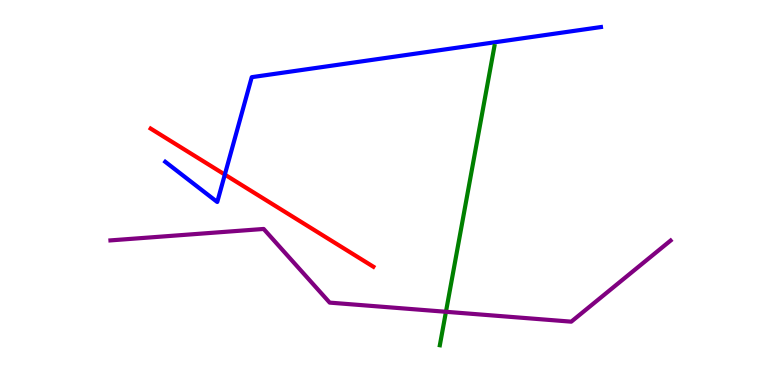[{'lines': ['blue', 'red'], 'intersections': [{'x': 2.9, 'y': 5.47}]}, {'lines': ['green', 'red'], 'intersections': []}, {'lines': ['purple', 'red'], 'intersections': []}, {'lines': ['blue', 'green'], 'intersections': []}, {'lines': ['blue', 'purple'], 'intersections': []}, {'lines': ['green', 'purple'], 'intersections': [{'x': 5.75, 'y': 1.9}]}]